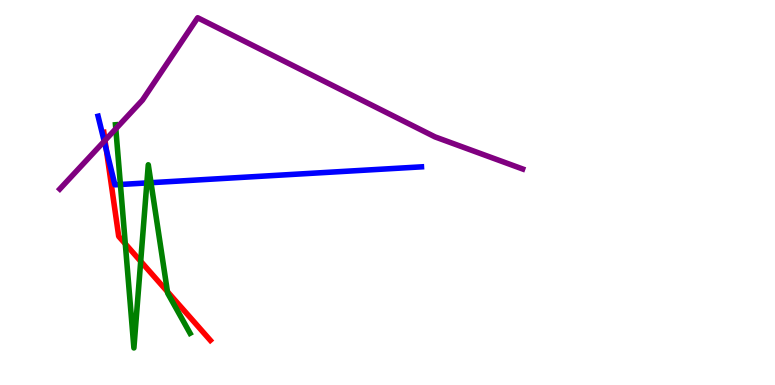[{'lines': ['blue', 'red'], 'intersections': [{'x': 1.37, 'y': 6.1}]}, {'lines': ['green', 'red'], 'intersections': [{'x': 1.62, 'y': 3.67}, {'x': 1.82, 'y': 3.21}, {'x': 2.16, 'y': 2.42}]}, {'lines': ['purple', 'red'], 'intersections': [{'x': 1.35, 'y': 6.35}]}, {'lines': ['blue', 'green'], 'intersections': [{'x': 1.55, 'y': 5.21}, {'x': 1.89, 'y': 5.25}, {'x': 1.95, 'y': 5.25}]}, {'lines': ['blue', 'purple'], 'intersections': [{'x': 1.34, 'y': 6.33}]}, {'lines': ['green', 'purple'], 'intersections': [{'x': 1.49, 'y': 6.65}]}]